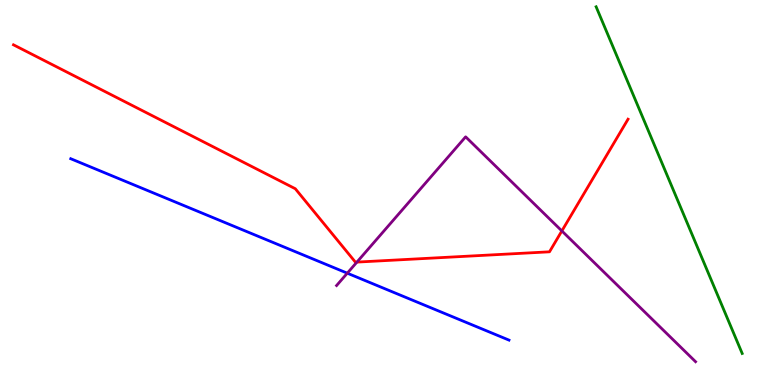[{'lines': ['blue', 'red'], 'intersections': []}, {'lines': ['green', 'red'], 'intersections': []}, {'lines': ['purple', 'red'], 'intersections': [{'x': 4.61, 'y': 3.19}, {'x': 7.25, 'y': 4.0}]}, {'lines': ['blue', 'green'], 'intersections': []}, {'lines': ['blue', 'purple'], 'intersections': [{'x': 4.48, 'y': 2.9}]}, {'lines': ['green', 'purple'], 'intersections': []}]